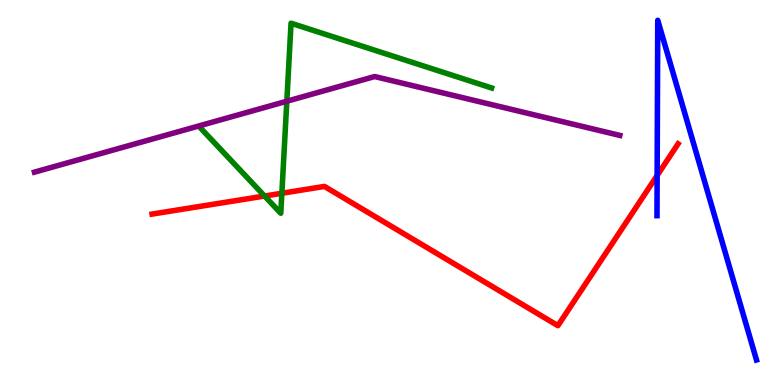[{'lines': ['blue', 'red'], 'intersections': [{'x': 8.48, 'y': 5.44}]}, {'lines': ['green', 'red'], 'intersections': [{'x': 3.41, 'y': 4.91}, {'x': 3.64, 'y': 4.98}]}, {'lines': ['purple', 'red'], 'intersections': []}, {'lines': ['blue', 'green'], 'intersections': []}, {'lines': ['blue', 'purple'], 'intersections': []}, {'lines': ['green', 'purple'], 'intersections': [{'x': 3.7, 'y': 7.37}]}]